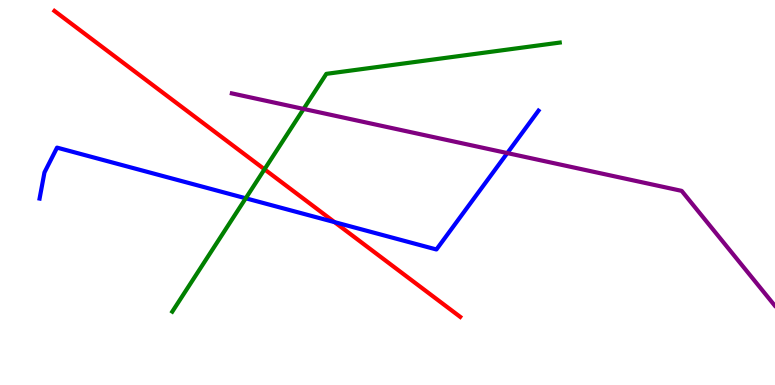[{'lines': ['blue', 'red'], 'intersections': [{'x': 4.32, 'y': 4.23}]}, {'lines': ['green', 'red'], 'intersections': [{'x': 3.41, 'y': 5.6}]}, {'lines': ['purple', 'red'], 'intersections': []}, {'lines': ['blue', 'green'], 'intersections': [{'x': 3.17, 'y': 4.85}]}, {'lines': ['blue', 'purple'], 'intersections': [{'x': 6.55, 'y': 6.02}]}, {'lines': ['green', 'purple'], 'intersections': [{'x': 3.92, 'y': 7.17}]}]